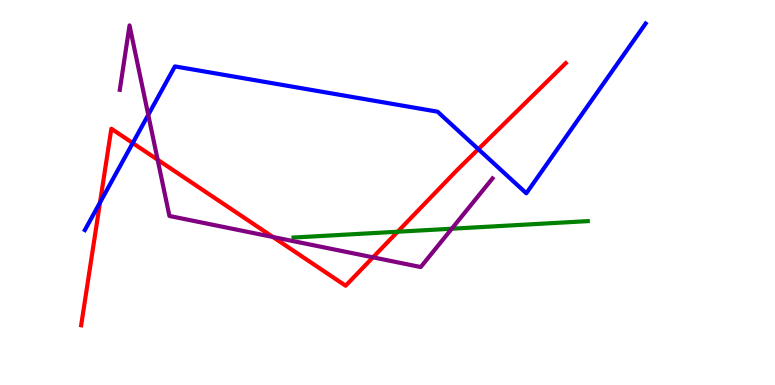[{'lines': ['blue', 'red'], 'intersections': [{'x': 1.29, 'y': 4.74}, {'x': 1.71, 'y': 6.28}, {'x': 6.17, 'y': 6.13}]}, {'lines': ['green', 'red'], 'intersections': [{'x': 5.13, 'y': 3.98}]}, {'lines': ['purple', 'red'], 'intersections': [{'x': 2.03, 'y': 5.85}, {'x': 3.52, 'y': 3.84}, {'x': 4.81, 'y': 3.32}]}, {'lines': ['blue', 'green'], 'intersections': []}, {'lines': ['blue', 'purple'], 'intersections': [{'x': 1.91, 'y': 7.02}]}, {'lines': ['green', 'purple'], 'intersections': [{'x': 5.83, 'y': 4.06}]}]